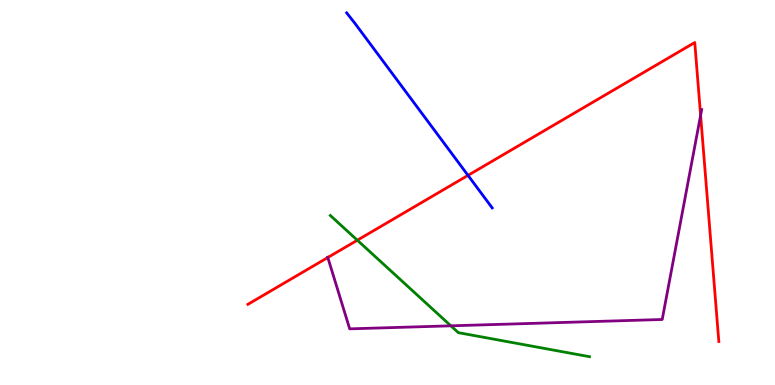[{'lines': ['blue', 'red'], 'intersections': [{'x': 6.04, 'y': 5.44}]}, {'lines': ['green', 'red'], 'intersections': [{'x': 4.61, 'y': 3.76}]}, {'lines': ['purple', 'red'], 'intersections': [{'x': 4.23, 'y': 3.31}, {'x': 9.04, 'y': 7.01}]}, {'lines': ['blue', 'green'], 'intersections': []}, {'lines': ['blue', 'purple'], 'intersections': []}, {'lines': ['green', 'purple'], 'intersections': [{'x': 5.82, 'y': 1.54}]}]